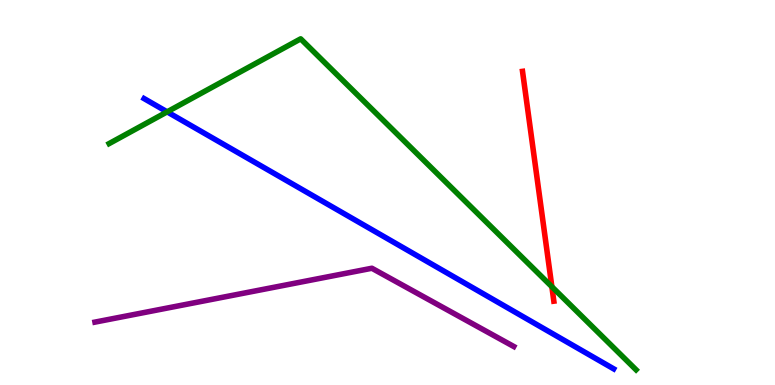[{'lines': ['blue', 'red'], 'intersections': []}, {'lines': ['green', 'red'], 'intersections': [{'x': 7.12, 'y': 2.55}]}, {'lines': ['purple', 'red'], 'intersections': []}, {'lines': ['blue', 'green'], 'intersections': [{'x': 2.16, 'y': 7.09}]}, {'lines': ['blue', 'purple'], 'intersections': []}, {'lines': ['green', 'purple'], 'intersections': []}]